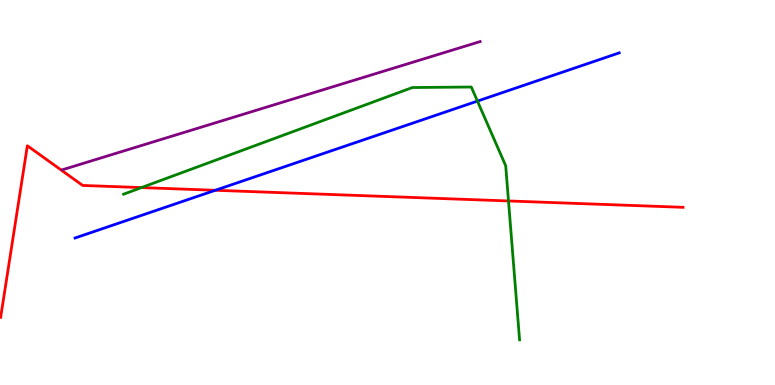[{'lines': ['blue', 'red'], 'intersections': [{'x': 2.78, 'y': 5.06}]}, {'lines': ['green', 'red'], 'intersections': [{'x': 1.83, 'y': 5.13}, {'x': 6.56, 'y': 4.78}]}, {'lines': ['purple', 'red'], 'intersections': []}, {'lines': ['blue', 'green'], 'intersections': [{'x': 6.16, 'y': 7.37}]}, {'lines': ['blue', 'purple'], 'intersections': []}, {'lines': ['green', 'purple'], 'intersections': []}]